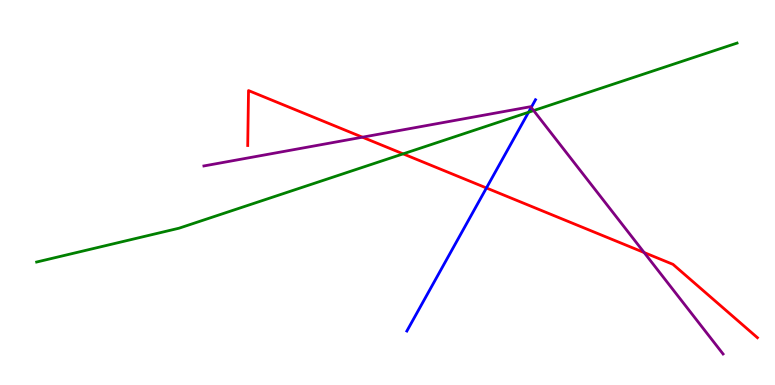[{'lines': ['blue', 'red'], 'intersections': [{'x': 6.28, 'y': 5.12}]}, {'lines': ['green', 'red'], 'intersections': [{'x': 5.2, 'y': 6.0}]}, {'lines': ['purple', 'red'], 'intersections': [{'x': 4.68, 'y': 6.44}, {'x': 8.31, 'y': 3.44}]}, {'lines': ['blue', 'green'], 'intersections': [{'x': 6.82, 'y': 7.08}]}, {'lines': ['blue', 'purple'], 'intersections': [{'x': 6.85, 'y': 7.21}]}, {'lines': ['green', 'purple'], 'intersections': [{'x': 6.89, 'y': 7.13}]}]